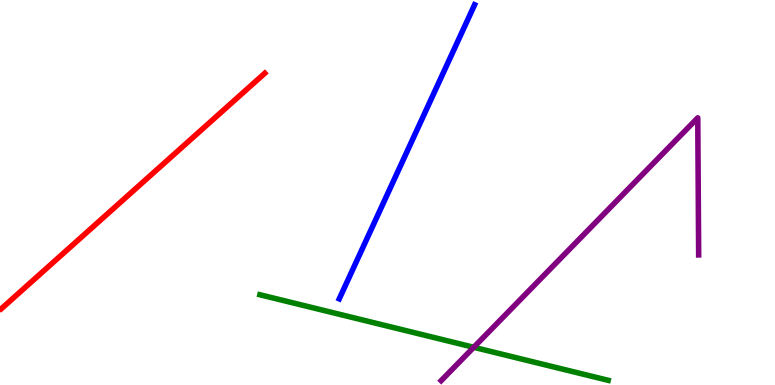[{'lines': ['blue', 'red'], 'intersections': []}, {'lines': ['green', 'red'], 'intersections': []}, {'lines': ['purple', 'red'], 'intersections': []}, {'lines': ['blue', 'green'], 'intersections': []}, {'lines': ['blue', 'purple'], 'intersections': []}, {'lines': ['green', 'purple'], 'intersections': [{'x': 6.11, 'y': 0.98}]}]